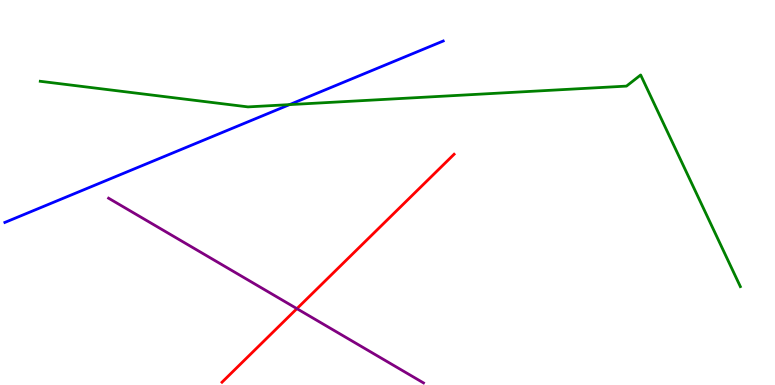[{'lines': ['blue', 'red'], 'intersections': []}, {'lines': ['green', 'red'], 'intersections': []}, {'lines': ['purple', 'red'], 'intersections': [{'x': 3.83, 'y': 1.98}]}, {'lines': ['blue', 'green'], 'intersections': [{'x': 3.74, 'y': 7.28}]}, {'lines': ['blue', 'purple'], 'intersections': []}, {'lines': ['green', 'purple'], 'intersections': []}]